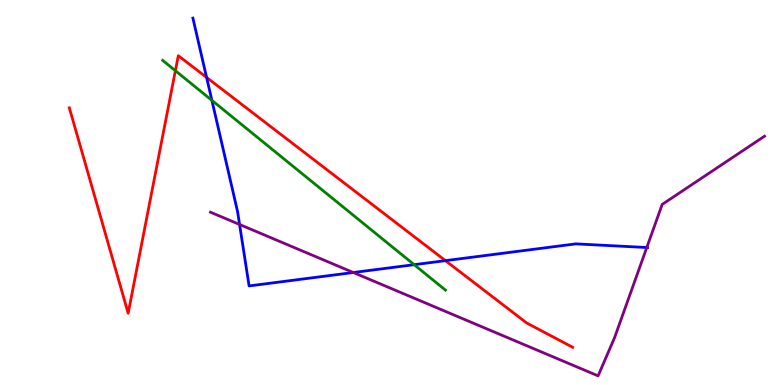[{'lines': ['blue', 'red'], 'intersections': [{'x': 2.67, 'y': 7.99}, {'x': 5.75, 'y': 3.23}]}, {'lines': ['green', 'red'], 'intersections': [{'x': 2.26, 'y': 8.16}]}, {'lines': ['purple', 'red'], 'intersections': []}, {'lines': ['blue', 'green'], 'intersections': [{'x': 2.73, 'y': 7.39}, {'x': 5.34, 'y': 3.13}]}, {'lines': ['blue', 'purple'], 'intersections': [{'x': 3.09, 'y': 4.17}, {'x': 4.56, 'y': 2.92}, {'x': 8.35, 'y': 3.57}]}, {'lines': ['green', 'purple'], 'intersections': []}]